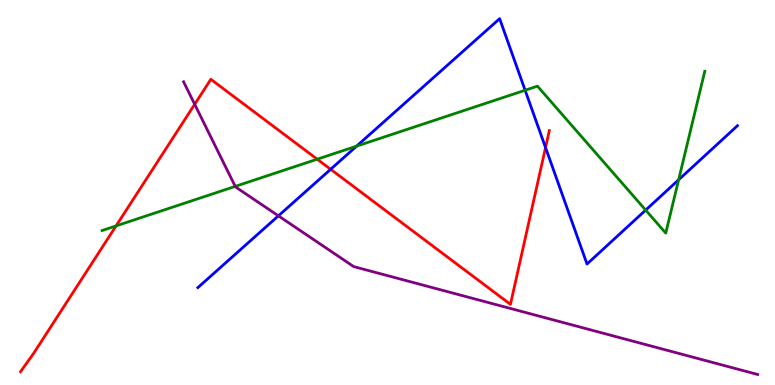[{'lines': ['blue', 'red'], 'intersections': [{'x': 4.27, 'y': 5.6}, {'x': 7.04, 'y': 6.17}]}, {'lines': ['green', 'red'], 'intersections': [{'x': 1.5, 'y': 4.13}, {'x': 4.09, 'y': 5.86}]}, {'lines': ['purple', 'red'], 'intersections': [{'x': 2.51, 'y': 7.29}]}, {'lines': ['blue', 'green'], 'intersections': [{'x': 4.6, 'y': 6.2}, {'x': 6.78, 'y': 7.66}, {'x': 8.33, 'y': 4.54}, {'x': 8.76, 'y': 5.33}]}, {'lines': ['blue', 'purple'], 'intersections': [{'x': 3.59, 'y': 4.39}]}, {'lines': ['green', 'purple'], 'intersections': [{'x': 3.04, 'y': 5.16}]}]